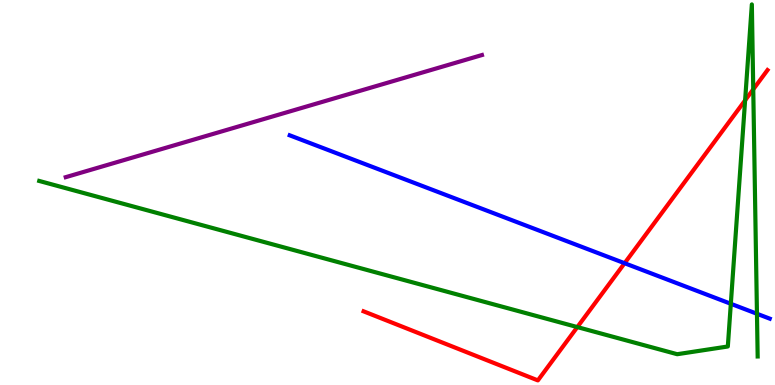[{'lines': ['blue', 'red'], 'intersections': [{'x': 8.06, 'y': 3.16}]}, {'lines': ['green', 'red'], 'intersections': [{'x': 7.45, 'y': 1.5}, {'x': 9.61, 'y': 7.39}, {'x': 9.72, 'y': 7.68}]}, {'lines': ['purple', 'red'], 'intersections': []}, {'lines': ['blue', 'green'], 'intersections': [{'x': 9.43, 'y': 2.11}, {'x': 9.77, 'y': 1.85}]}, {'lines': ['blue', 'purple'], 'intersections': []}, {'lines': ['green', 'purple'], 'intersections': []}]